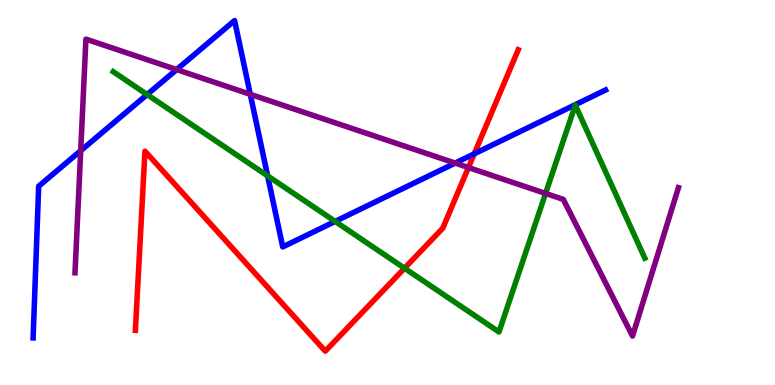[{'lines': ['blue', 'red'], 'intersections': [{'x': 6.12, 'y': 6.0}]}, {'lines': ['green', 'red'], 'intersections': [{'x': 5.22, 'y': 3.03}]}, {'lines': ['purple', 'red'], 'intersections': [{'x': 6.04, 'y': 5.65}]}, {'lines': ['blue', 'green'], 'intersections': [{'x': 1.9, 'y': 7.54}, {'x': 3.45, 'y': 5.43}, {'x': 4.32, 'y': 4.25}]}, {'lines': ['blue', 'purple'], 'intersections': [{'x': 1.04, 'y': 6.09}, {'x': 2.28, 'y': 8.19}, {'x': 3.23, 'y': 7.55}, {'x': 5.87, 'y': 5.76}]}, {'lines': ['green', 'purple'], 'intersections': [{'x': 7.04, 'y': 4.98}]}]